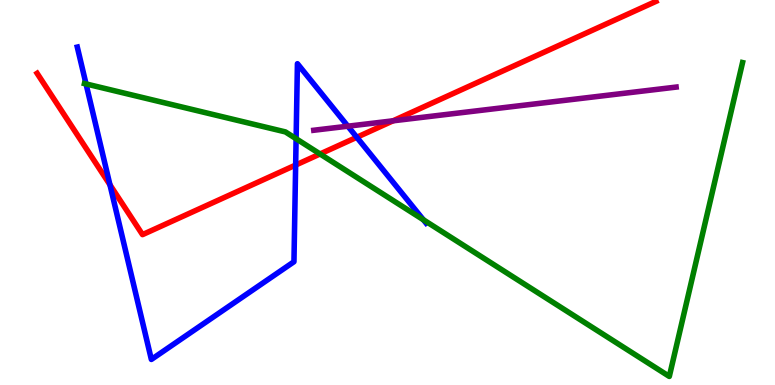[{'lines': ['blue', 'red'], 'intersections': [{'x': 1.42, 'y': 5.2}, {'x': 3.81, 'y': 5.71}, {'x': 4.6, 'y': 6.43}]}, {'lines': ['green', 'red'], 'intersections': [{'x': 4.13, 'y': 6.0}]}, {'lines': ['purple', 'red'], 'intersections': [{'x': 5.07, 'y': 6.86}]}, {'lines': ['blue', 'green'], 'intersections': [{'x': 1.11, 'y': 7.82}, {'x': 3.82, 'y': 6.4}, {'x': 5.46, 'y': 4.29}]}, {'lines': ['blue', 'purple'], 'intersections': [{'x': 4.49, 'y': 6.72}]}, {'lines': ['green', 'purple'], 'intersections': []}]